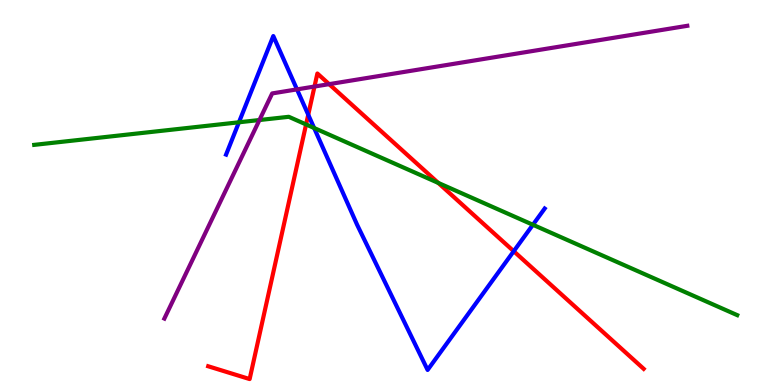[{'lines': ['blue', 'red'], 'intersections': [{'x': 3.98, 'y': 7.02}, {'x': 6.63, 'y': 3.47}]}, {'lines': ['green', 'red'], 'intersections': [{'x': 3.95, 'y': 6.77}, {'x': 5.65, 'y': 5.25}]}, {'lines': ['purple', 'red'], 'intersections': [{'x': 4.06, 'y': 7.75}, {'x': 4.25, 'y': 7.81}]}, {'lines': ['blue', 'green'], 'intersections': [{'x': 3.08, 'y': 6.82}, {'x': 4.05, 'y': 6.68}, {'x': 6.88, 'y': 4.16}]}, {'lines': ['blue', 'purple'], 'intersections': [{'x': 3.83, 'y': 7.68}]}, {'lines': ['green', 'purple'], 'intersections': [{'x': 3.35, 'y': 6.88}]}]